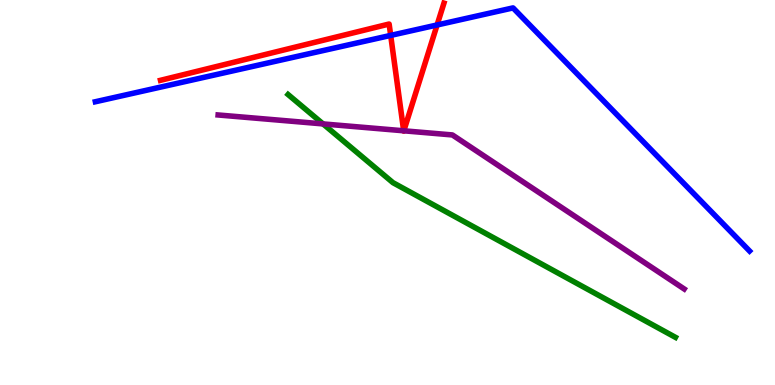[{'lines': ['blue', 'red'], 'intersections': [{'x': 5.04, 'y': 9.08}, {'x': 5.64, 'y': 9.35}]}, {'lines': ['green', 'red'], 'intersections': []}, {'lines': ['purple', 'red'], 'intersections': [{'x': 5.21, 'y': 6.6}, {'x': 5.21, 'y': 6.6}]}, {'lines': ['blue', 'green'], 'intersections': []}, {'lines': ['blue', 'purple'], 'intersections': []}, {'lines': ['green', 'purple'], 'intersections': [{'x': 4.17, 'y': 6.78}]}]